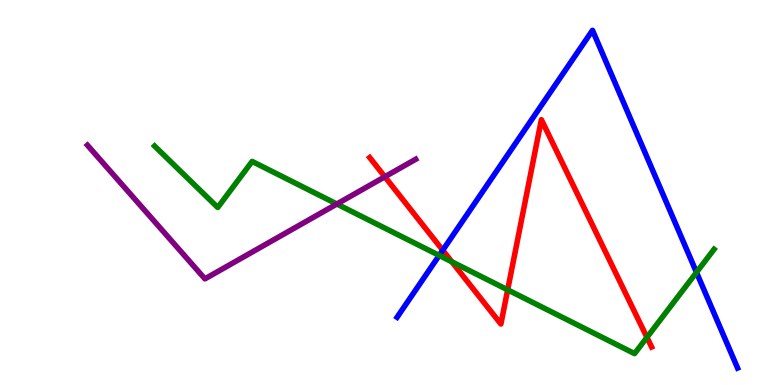[{'lines': ['blue', 'red'], 'intersections': [{'x': 5.71, 'y': 3.5}]}, {'lines': ['green', 'red'], 'intersections': [{'x': 5.83, 'y': 3.2}, {'x': 6.55, 'y': 2.47}, {'x': 8.35, 'y': 1.24}]}, {'lines': ['purple', 'red'], 'intersections': [{'x': 4.97, 'y': 5.41}]}, {'lines': ['blue', 'green'], 'intersections': [{'x': 5.67, 'y': 3.37}, {'x': 8.99, 'y': 2.93}]}, {'lines': ['blue', 'purple'], 'intersections': []}, {'lines': ['green', 'purple'], 'intersections': [{'x': 4.35, 'y': 4.7}]}]